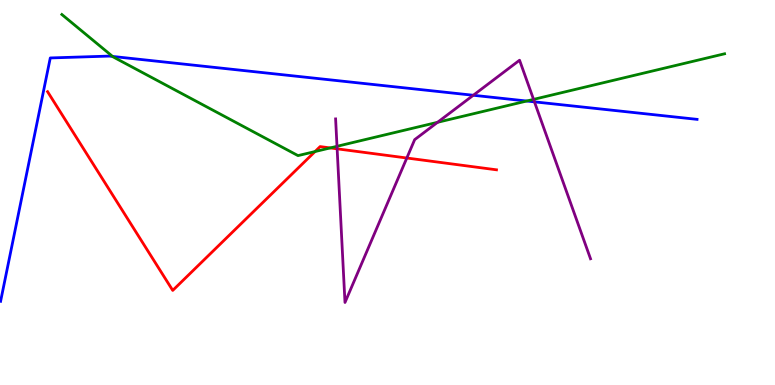[{'lines': ['blue', 'red'], 'intersections': []}, {'lines': ['green', 'red'], 'intersections': [{'x': 4.07, 'y': 6.06}, {'x': 4.26, 'y': 6.16}]}, {'lines': ['purple', 'red'], 'intersections': [{'x': 4.35, 'y': 6.13}, {'x': 5.25, 'y': 5.9}]}, {'lines': ['blue', 'green'], 'intersections': [{'x': 1.45, 'y': 8.53}, {'x': 6.8, 'y': 7.38}]}, {'lines': ['blue', 'purple'], 'intersections': [{'x': 6.11, 'y': 7.53}, {'x': 6.9, 'y': 7.35}]}, {'lines': ['green', 'purple'], 'intersections': [{'x': 4.35, 'y': 6.2}, {'x': 5.65, 'y': 6.82}, {'x': 6.88, 'y': 7.42}]}]